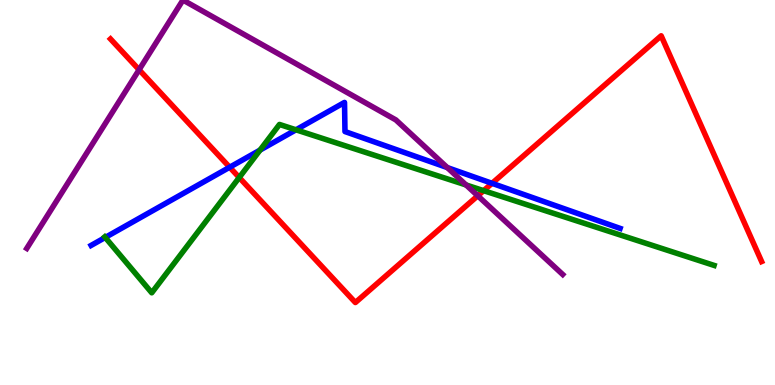[{'lines': ['blue', 'red'], 'intersections': [{'x': 2.96, 'y': 5.66}, {'x': 6.35, 'y': 5.24}]}, {'lines': ['green', 'red'], 'intersections': [{'x': 3.09, 'y': 5.39}, {'x': 6.24, 'y': 5.05}]}, {'lines': ['purple', 'red'], 'intersections': [{'x': 1.79, 'y': 8.19}, {'x': 6.16, 'y': 4.91}]}, {'lines': ['blue', 'green'], 'intersections': [{'x': 1.36, 'y': 3.83}, {'x': 3.36, 'y': 6.1}, {'x': 3.82, 'y': 6.63}]}, {'lines': ['blue', 'purple'], 'intersections': [{'x': 5.77, 'y': 5.65}]}, {'lines': ['green', 'purple'], 'intersections': [{'x': 6.01, 'y': 5.2}]}]